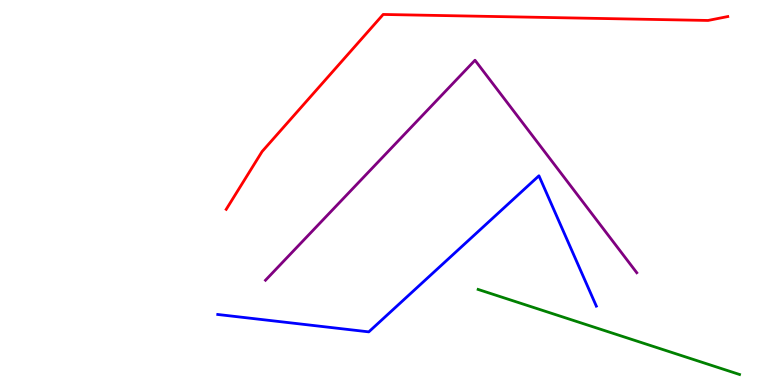[{'lines': ['blue', 'red'], 'intersections': []}, {'lines': ['green', 'red'], 'intersections': []}, {'lines': ['purple', 'red'], 'intersections': []}, {'lines': ['blue', 'green'], 'intersections': []}, {'lines': ['blue', 'purple'], 'intersections': []}, {'lines': ['green', 'purple'], 'intersections': []}]